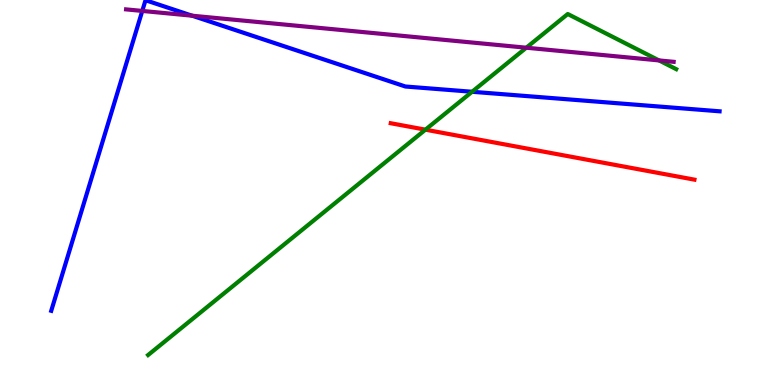[{'lines': ['blue', 'red'], 'intersections': []}, {'lines': ['green', 'red'], 'intersections': [{'x': 5.49, 'y': 6.63}]}, {'lines': ['purple', 'red'], 'intersections': []}, {'lines': ['blue', 'green'], 'intersections': [{'x': 6.09, 'y': 7.62}]}, {'lines': ['blue', 'purple'], 'intersections': [{'x': 1.84, 'y': 9.72}, {'x': 2.48, 'y': 9.59}]}, {'lines': ['green', 'purple'], 'intersections': [{'x': 6.79, 'y': 8.76}, {'x': 8.5, 'y': 8.43}]}]